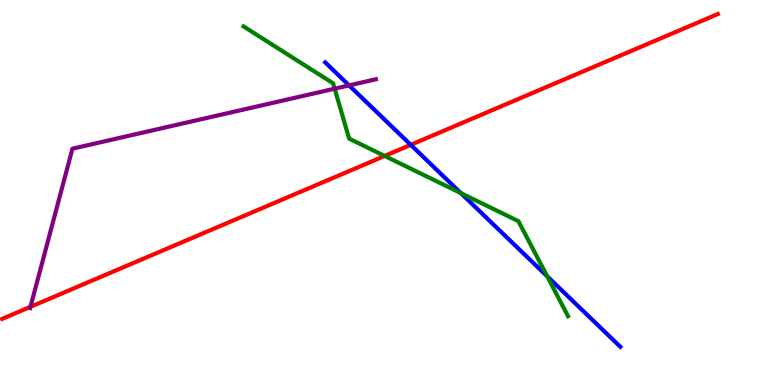[{'lines': ['blue', 'red'], 'intersections': [{'x': 5.3, 'y': 6.24}]}, {'lines': ['green', 'red'], 'intersections': [{'x': 4.96, 'y': 5.95}]}, {'lines': ['purple', 'red'], 'intersections': [{'x': 0.393, 'y': 2.03}]}, {'lines': ['blue', 'green'], 'intersections': [{'x': 5.95, 'y': 4.98}, {'x': 7.06, 'y': 2.82}]}, {'lines': ['blue', 'purple'], 'intersections': [{'x': 4.5, 'y': 7.78}]}, {'lines': ['green', 'purple'], 'intersections': [{'x': 4.32, 'y': 7.7}]}]